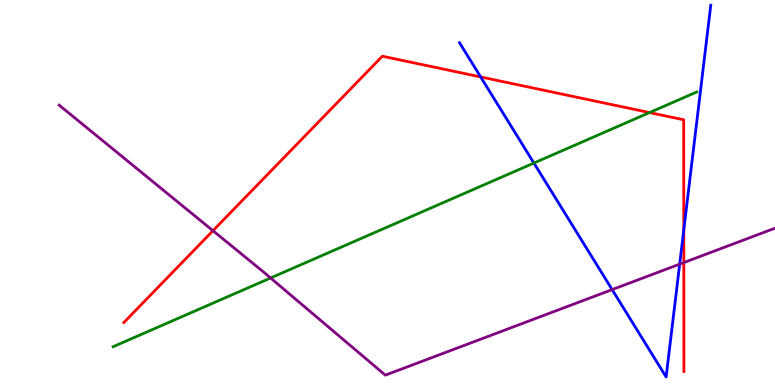[{'lines': ['blue', 'red'], 'intersections': [{'x': 6.2, 'y': 8.0}, {'x': 8.82, 'y': 4.03}]}, {'lines': ['green', 'red'], 'intersections': [{'x': 8.38, 'y': 7.08}]}, {'lines': ['purple', 'red'], 'intersections': [{'x': 2.75, 'y': 4.01}, {'x': 8.82, 'y': 3.18}]}, {'lines': ['blue', 'green'], 'intersections': [{'x': 6.89, 'y': 5.76}]}, {'lines': ['blue', 'purple'], 'intersections': [{'x': 7.9, 'y': 2.48}, {'x': 8.77, 'y': 3.14}]}, {'lines': ['green', 'purple'], 'intersections': [{'x': 3.49, 'y': 2.78}]}]